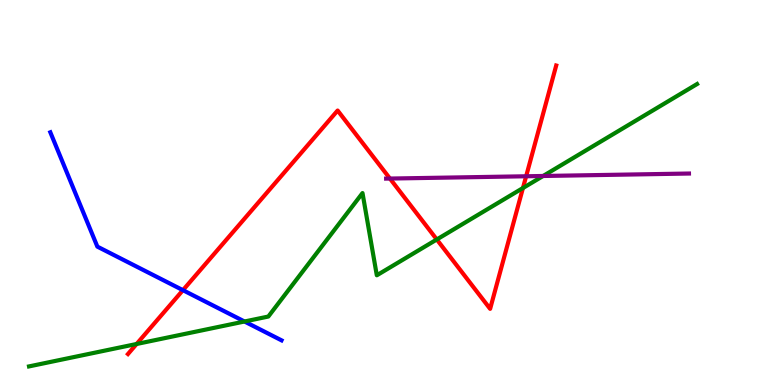[{'lines': ['blue', 'red'], 'intersections': [{'x': 2.36, 'y': 2.46}]}, {'lines': ['green', 'red'], 'intersections': [{'x': 1.76, 'y': 1.07}, {'x': 5.64, 'y': 3.78}, {'x': 6.75, 'y': 5.12}]}, {'lines': ['purple', 'red'], 'intersections': [{'x': 5.03, 'y': 5.36}, {'x': 6.79, 'y': 5.42}]}, {'lines': ['blue', 'green'], 'intersections': [{'x': 3.15, 'y': 1.65}]}, {'lines': ['blue', 'purple'], 'intersections': []}, {'lines': ['green', 'purple'], 'intersections': [{'x': 7.01, 'y': 5.43}]}]